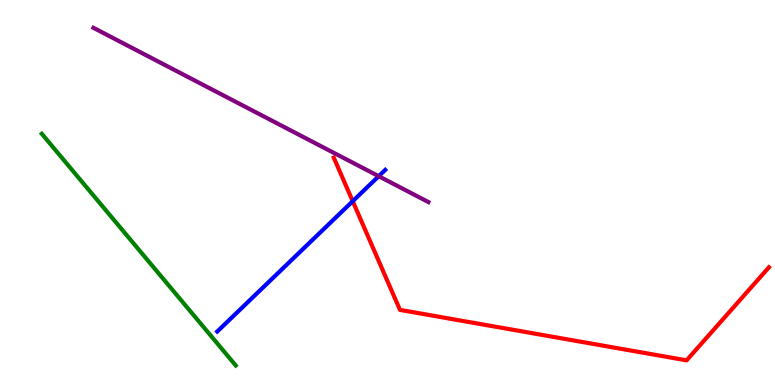[{'lines': ['blue', 'red'], 'intersections': [{'x': 4.55, 'y': 4.77}]}, {'lines': ['green', 'red'], 'intersections': []}, {'lines': ['purple', 'red'], 'intersections': []}, {'lines': ['blue', 'green'], 'intersections': []}, {'lines': ['blue', 'purple'], 'intersections': [{'x': 4.89, 'y': 5.42}]}, {'lines': ['green', 'purple'], 'intersections': []}]